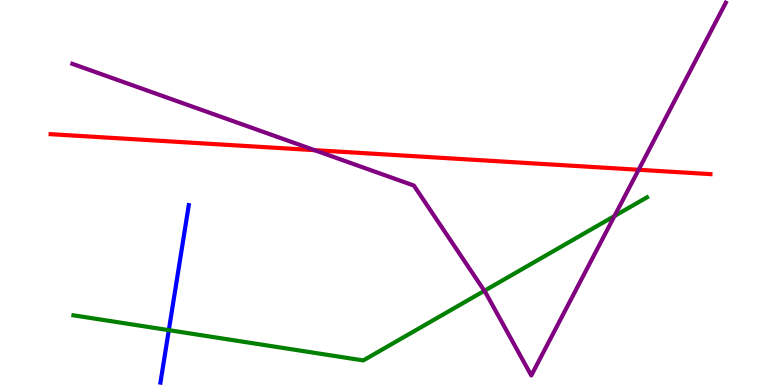[{'lines': ['blue', 'red'], 'intersections': []}, {'lines': ['green', 'red'], 'intersections': []}, {'lines': ['purple', 'red'], 'intersections': [{'x': 4.06, 'y': 6.1}, {'x': 8.24, 'y': 5.59}]}, {'lines': ['blue', 'green'], 'intersections': [{'x': 2.18, 'y': 1.42}]}, {'lines': ['blue', 'purple'], 'intersections': []}, {'lines': ['green', 'purple'], 'intersections': [{'x': 6.25, 'y': 2.45}, {'x': 7.93, 'y': 4.39}]}]